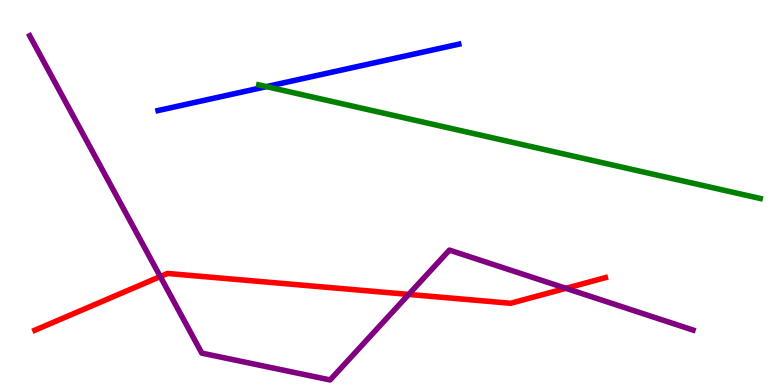[{'lines': ['blue', 'red'], 'intersections': []}, {'lines': ['green', 'red'], 'intersections': []}, {'lines': ['purple', 'red'], 'intersections': [{'x': 2.07, 'y': 2.82}, {'x': 5.27, 'y': 2.35}, {'x': 7.3, 'y': 2.51}]}, {'lines': ['blue', 'green'], 'intersections': [{'x': 3.44, 'y': 7.75}]}, {'lines': ['blue', 'purple'], 'intersections': []}, {'lines': ['green', 'purple'], 'intersections': []}]